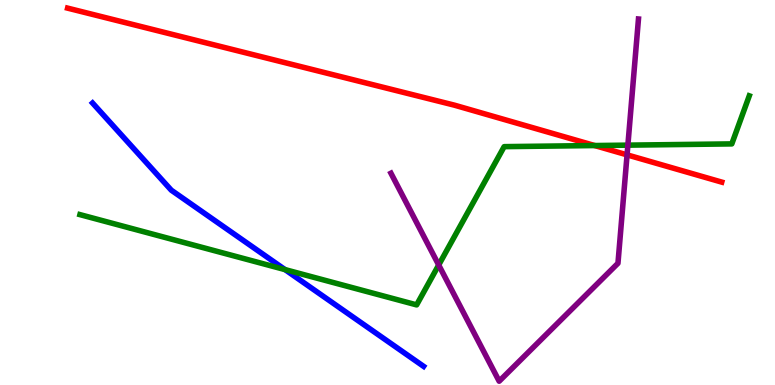[{'lines': ['blue', 'red'], 'intersections': []}, {'lines': ['green', 'red'], 'intersections': [{'x': 7.67, 'y': 6.22}]}, {'lines': ['purple', 'red'], 'intersections': [{'x': 8.09, 'y': 5.98}]}, {'lines': ['blue', 'green'], 'intersections': [{'x': 3.68, 'y': 3.0}]}, {'lines': ['blue', 'purple'], 'intersections': []}, {'lines': ['green', 'purple'], 'intersections': [{'x': 5.66, 'y': 3.12}, {'x': 8.1, 'y': 6.23}]}]